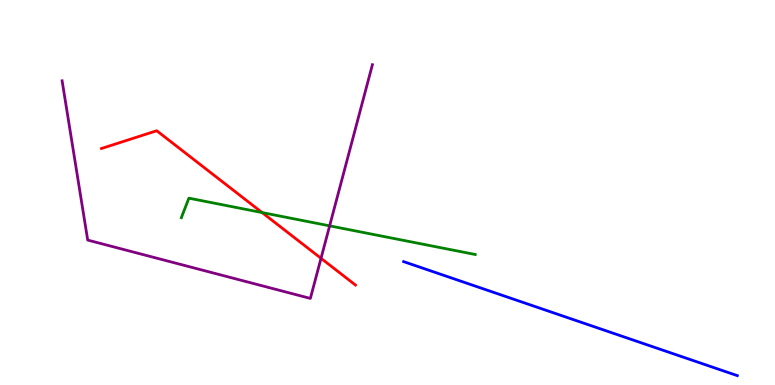[{'lines': ['blue', 'red'], 'intersections': []}, {'lines': ['green', 'red'], 'intersections': [{'x': 3.38, 'y': 4.48}]}, {'lines': ['purple', 'red'], 'intersections': [{'x': 4.14, 'y': 3.29}]}, {'lines': ['blue', 'green'], 'intersections': []}, {'lines': ['blue', 'purple'], 'intersections': []}, {'lines': ['green', 'purple'], 'intersections': [{'x': 4.25, 'y': 4.13}]}]